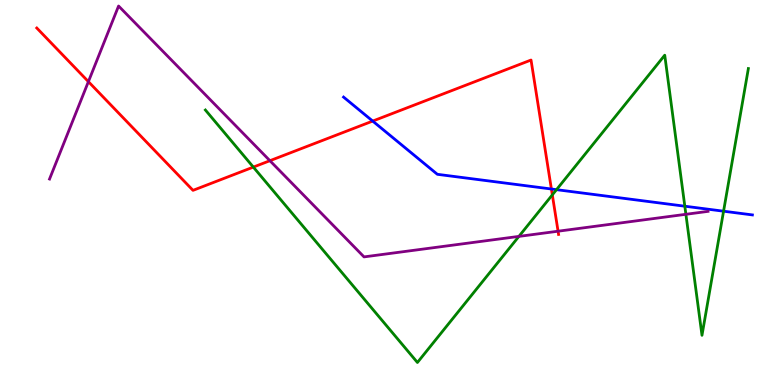[{'lines': ['blue', 'red'], 'intersections': [{'x': 4.81, 'y': 6.86}, {'x': 7.11, 'y': 5.09}]}, {'lines': ['green', 'red'], 'intersections': [{'x': 3.27, 'y': 5.66}, {'x': 7.13, 'y': 4.94}]}, {'lines': ['purple', 'red'], 'intersections': [{'x': 1.14, 'y': 7.88}, {'x': 3.48, 'y': 5.83}, {'x': 7.2, 'y': 3.99}]}, {'lines': ['blue', 'green'], 'intersections': [{'x': 7.18, 'y': 5.07}, {'x': 8.84, 'y': 4.64}, {'x': 9.34, 'y': 4.51}]}, {'lines': ['blue', 'purple'], 'intersections': []}, {'lines': ['green', 'purple'], 'intersections': [{'x': 6.7, 'y': 3.86}, {'x': 8.85, 'y': 4.43}]}]